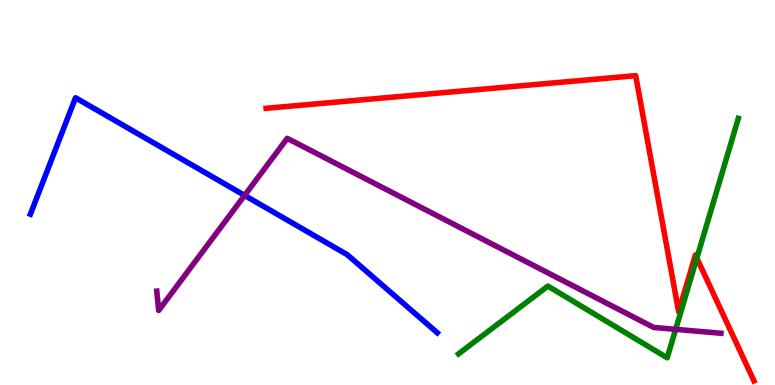[{'lines': ['blue', 'red'], 'intersections': []}, {'lines': ['green', 'red'], 'intersections': [{'x': 8.99, 'y': 3.3}]}, {'lines': ['purple', 'red'], 'intersections': []}, {'lines': ['blue', 'green'], 'intersections': []}, {'lines': ['blue', 'purple'], 'intersections': [{'x': 3.16, 'y': 4.92}]}, {'lines': ['green', 'purple'], 'intersections': [{'x': 8.72, 'y': 1.45}]}]